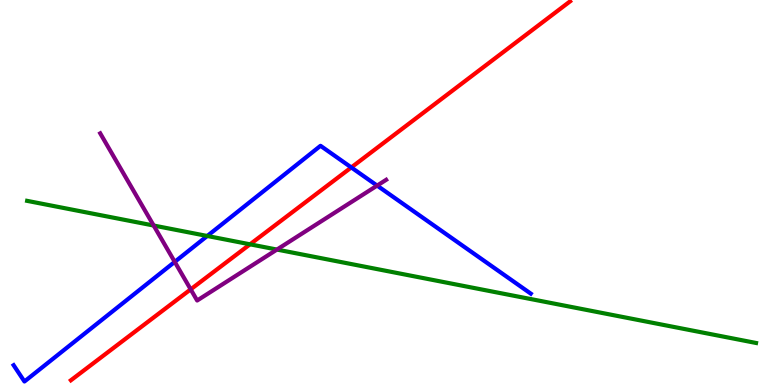[{'lines': ['blue', 'red'], 'intersections': [{'x': 4.53, 'y': 5.65}]}, {'lines': ['green', 'red'], 'intersections': [{'x': 3.23, 'y': 3.65}]}, {'lines': ['purple', 'red'], 'intersections': [{'x': 2.46, 'y': 2.48}]}, {'lines': ['blue', 'green'], 'intersections': [{'x': 2.67, 'y': 3.87}]}, {'lines': ['blue', 'purple'], 'intersections': [{'x': 2.25, 'y': 3.2}, {'x': 4.87, 'y': 5.18}]}, {'lines': ['green', 'purple'], 'intersections': [{'x': 1.98, 'y': 4.14}, {'x': 3.57, 'y': 3.52}]}]